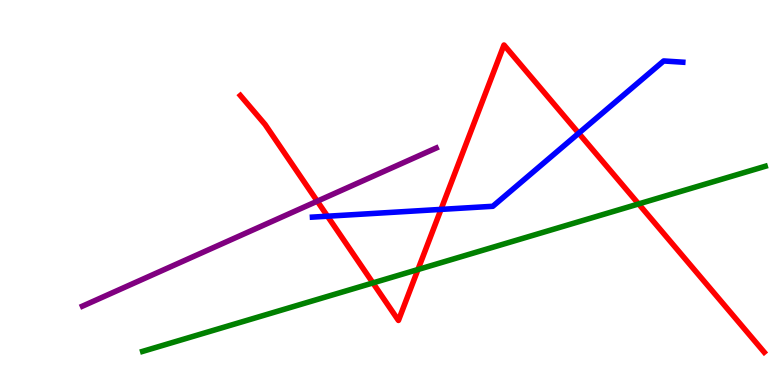[{'lines': ['blue', 'red'], 'intersections': [{'x': 4.23, 'y': 4.38}, {'x': 5.69, 'y': 4.56}, {'x': 7.47, 'y': 6.54}]}, {'lines': ['green', 'red'], 'intersections': [{'x': 4.81, 'y': 2.65}, {'x': 5.39, 'y': 3.0}, {'x': 8.24, 'y': 4.7}]}, {'lines': ['purple', 'red'], 'intersections': [{'x': 4.09, 'y': 4.77}]}, {'lines': ['blue', 'green'], 'intersections': []}, {'lines': ['blue', 'purple'], 'intersections': []}, {'lines': ['green', 'purple'], 'intersections': []}]